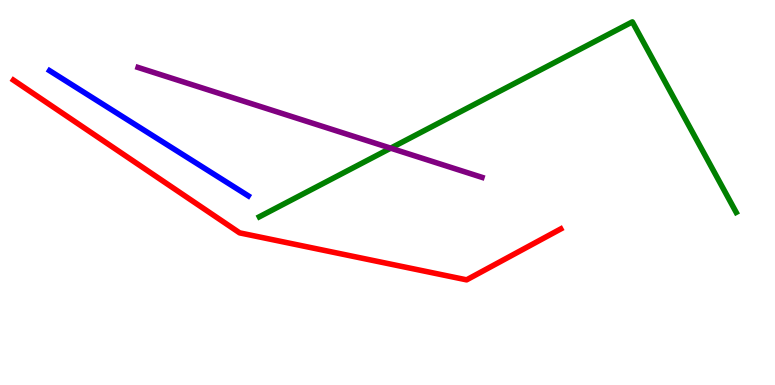[{'lines': ['blue', 'red'], 'intersections': []}, {'lines': ['green', 'red'], 'intersections': []}, {'lines': ['purple', 'red'], 'intersections': []}, {'lines': ['blue', 'green'], 'intersections': []}, {'lines': ['blue', 'purple'], 'intersections': []}, {'lines': ['green', 'purple'], 'intersections': [{'x': 5.04, 'y': 6.15}]}]